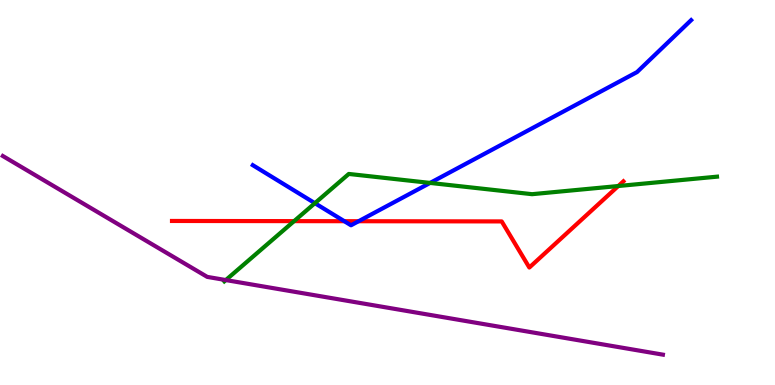[{'lines': ['blue', 'red'], 'intersections': [{'x': 4.44, 'y': 4.25}, {'x': 4.63, 'y': 4.25}]}, {'lines': ['green', 'red'], 'intersections': [{'x': 3.79, 'y': 4.26}, {'x': 7.98, 'y': 5.17}]}, {'lines': ['purple', 'red'], 'intersections': []}, {'lines': ['blue', 'green'], 'intersections': [{'x': 4.06, 'y': 4.72}, {'x': 5.55, 'y': 5.25}]}, {'lines': ['blue', 'purple'], 'intersections': []}, {'lines': ['green', 'purple'], 'intersections': [{'x': 2.91, 'y': 2.73}]}]